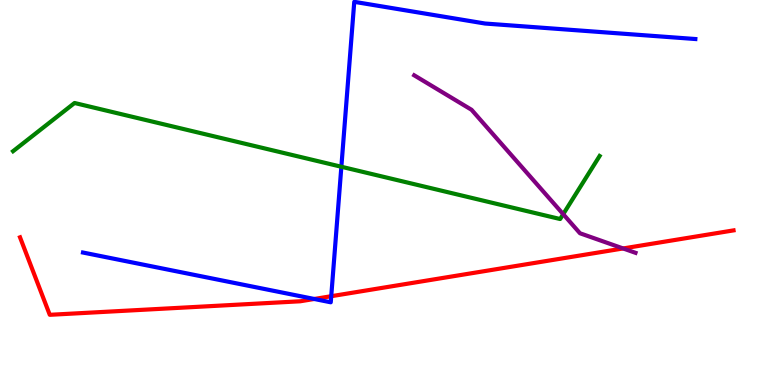[{'lines': ['blue', 'red'], 'intersections': [{'x': 4.06, 'y': 2.23}, {'x': 4.27, 'y': 2.31}]}, {'lines': ['green', 'red'], 'intersections': []}, {'lines': ['purple', 'red'], 'intersections': [{'x': 8.04, 'y': 3.55}]}, {'lines': ['blue', 'green'], 'intersections': [{'x': 4.4, 'y': 5.67}]}, {'lines': ['blue', 'purple'], 'intersections': []}, {'lines': ['green', 'purple'], 'intersections': [{'x': 7.27, 'y': 4.44}]}]